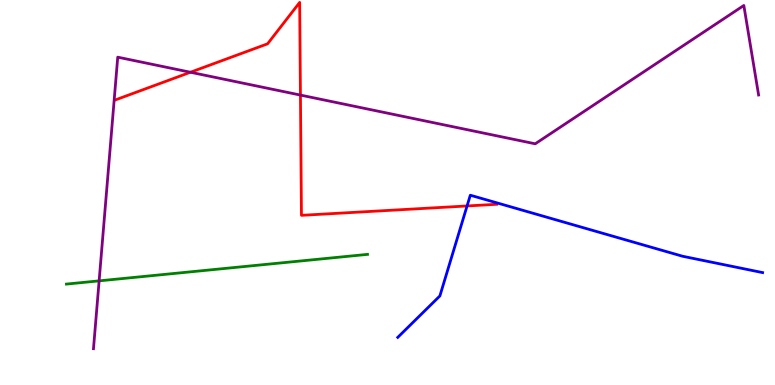[{'lines': ['blue', 'red'], 'intersections': [{'x': 6.03, 'y': 4.65}]}, {'lines': ['green', 'red'], 'intersections': []}, {'lines': ['purple', 'red'], 'intersections': [{'x': 2.46, 'y': 8.12}, {'x': 3.88, 'y': 7.53}]}, {'lines': ['blue', 'green'], 'intersections': []}, {'lines': ['blue', 'purple'], 'intersections': []}, {'lines': ['green', 'purple'], 'intersections': [{'x': 1.28, 'y': 2.7}]}]